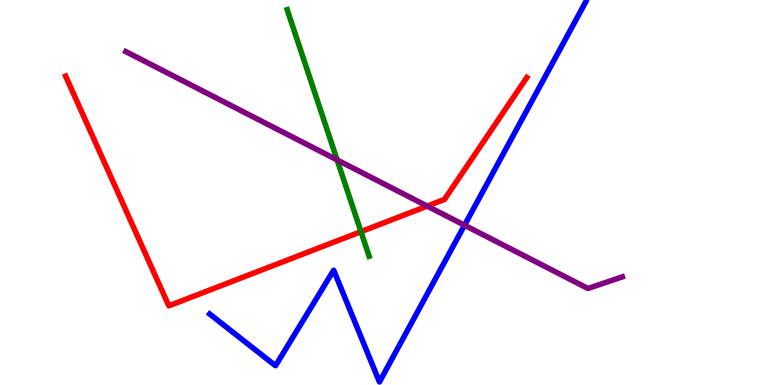[{'lines': ['blue', 'red'], 'intersections': []}, {'lines': ['green', 'red'], 'intersections': [{'x': 4.66, 'y': 3.98}]}, {'lines': ['purple', 'red'], 'intersections': [{'x': 5.51, 'y': 4.65}]}, {'lines': ['blue', 'green'], 'intersections': []}, {'lines': ['blue', 'purple'], 'intersections': [{'x': 5.99, 'y': 4.15}]}, {'lines': ['green', 'purple'], 'intersections': [{'x': 4.35, 'y': 5.85}]}]